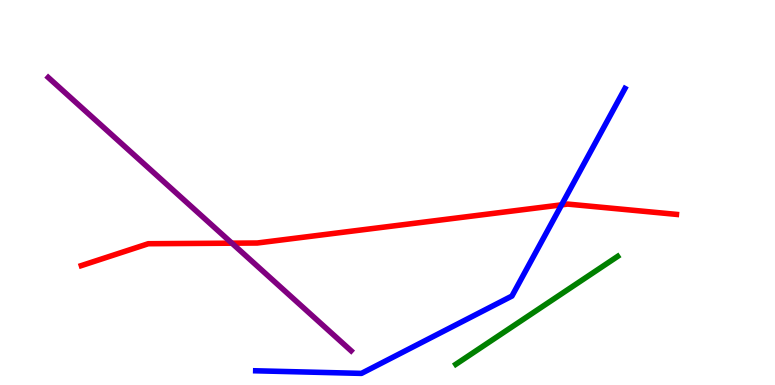[{'lines': ['blue', 'red'], 'intersections': [{'x': 7.25, 'y': 4.68}]}, {'lines': ['green', 'red'], 'intersections': []}, {'lines': ['purple', 'red'], 'intersections': [{'x': 2.99, 'y': 3.68}]}, {'lines': ['blue', 'green'], 'intersections': []}, {'lines': ['blue', 'purple'], 'intersections': []}, {'lines': ['green', 'purple'], 'intersections': []}]